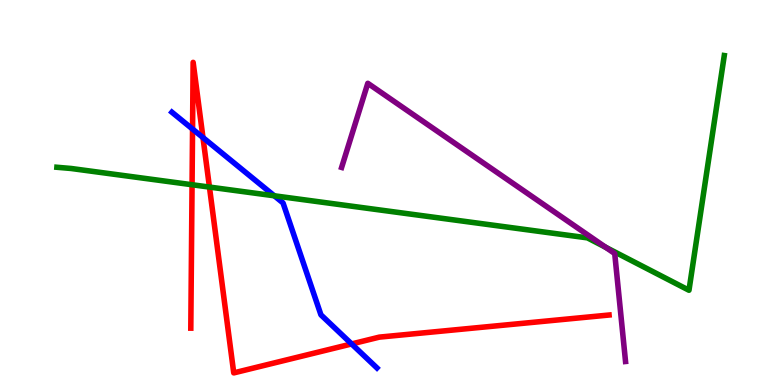[{'lines': ['blue', 'red'], 'intersections': [{'x': 2.48, 'y': 6.65}, {'x': 2.62, 'y': 6.43}, {'x': 4.54, 'y': 1.07}]}, {'lines': ['green', 'red'], 'intersections': [{'x': 2.48, 'y': 5.2}, {'x': 2.7, 'y': 5.14}]}, {'lines': ['purple', 'red'], 'intersections': []}, {'lines': ['blue', 'green'], 'intersections': [{'x': 3.54, 'y': 4.91}]}, {'lines': ['blue', 'purple'], 'intersections': []}, {'lines': ['green', 'purple'], 'intersections': [{'x': 7.81, 'y': 3.58}]}]